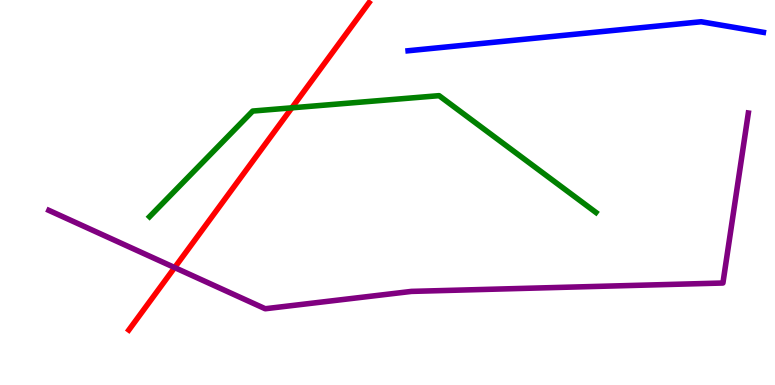[{'lines': ['blue', 'red'], 'intersections': []}, {'lines': ['green', 'red'], 'intersections': [{'x': 3.77, 'y': 7.2}]}, {'lines': ['purple', 'red'], 'intersections': [{'x': 2.25, 'y': 3.05}]}, {'lines': ['blue', 'green'], 'intersections': []}, {'lines': ['blue', 'purple'], 'intersections': []}, {'lines': ['green', 'purple'], 'intersections': []}]